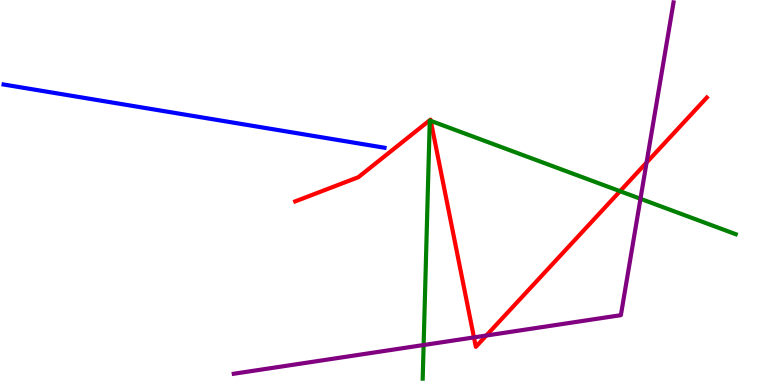[{'lines': ['blue', 'red'], 'intersections': []}, {'lines': ['green', 'red'], 'intersections': [{'x': 5.56, 'y': 6.86}, {'x': 8.0, 'y': 5.03}]}, {'lines': ['purple', 'red'], 'intersections': [{'x': 6.12, 'y': 1.24}, {'x': 6.27, 'y': 1.28}, {'x': 8.34, 'y': 5.78}]}, {'lines': ['blue', 'green'], 'intersections': []}, {'lines': ['blue', 'purple'], 'intersections': []}, {'lines': ['green', 'purple'], 'intersections': [{'x': 5.47, 'y': 1.04}, {'x': 8.26, 'y': 4.84}]}]